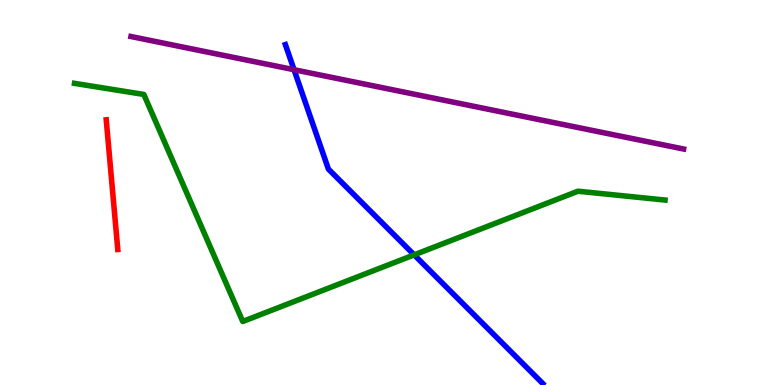[{'lines': ['blue', 'red'], 'intersections': []}, {'lines': ['green', 'red'], 'intersections': []}, {'lines': ['purple', 'red'], 'intersections': []}, {'lines': ['blue', 'green'], 'intersections': [{'x': 5.34, 'y': 3.38}]}, {'lines': ['blue', 'purple'], 'intersections': [{'x': 3.79, 'y': 8.19}]}, {'lines': ['green', 'purple'], 'intersections': []}]